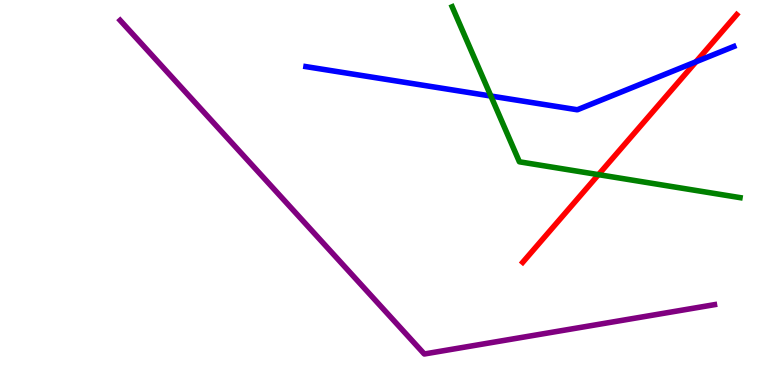[{'lines': ['blue', 'red'], 'intersections': [{'x': 8.98, 'y': 8.4}]}, {'lines': ['green', 'red'], 'intersections': [{'x': 7.72, 'y': 5.46}]}, {'lines': ['purple', 'red'], 'intersections': []}, {'lines': ['blue', 'green'], 'intersections': [{'x': 6.33, 'y': 7.51}]}, {'lines': ['blue', 'purple'], 'intersections': []}, {'lines': ['green', 'purple'], 'intersections': []}]